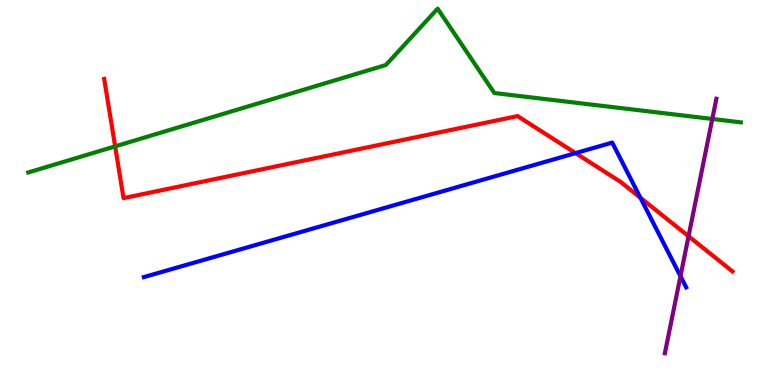[{'lines': ['blue', 'red'], 'intersections': [{'x': 7.43, 'y': 6.02}, {'x': 8.26, 'y': 4.86}]}, {'lines': ['green', 'red'], 'intersections': [{'x': 1.49, 'y': 6.2}]}, {'lines': ['purple', 'red'], 'intersections': [{'x': 8.88, 'y': 3.86}]}, {'lines': ['blue', 'green'], 'intersections': []}, {'lines': ['blue', 'purple'], 'intersections': [{'x': 8.78, 'y': 2.83}]}, {'lines': ['green', 'purple'], 'intersections': [{'x': 9.19, 'y': 6.91}]}]